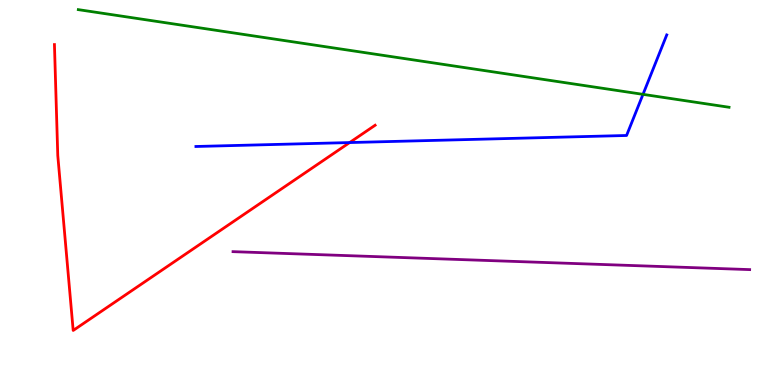[{'lines': ['blue', 'red'], 'intersections': [{'x': 4.51, 'y': 6.3}]}, {'lines': ['green', 'red'], 'intersections': []}, {'lines': ['purple', 'red'], 'intersections': []}, {'lines': ['blue', 'green'], 'intersections': [{'x': 8.3, 'y': 7.55}]}, {'lines': ['blue', 'purple'], 'intersections': []}, {'lines': ['green', 'purple'], 'intersections': []}]